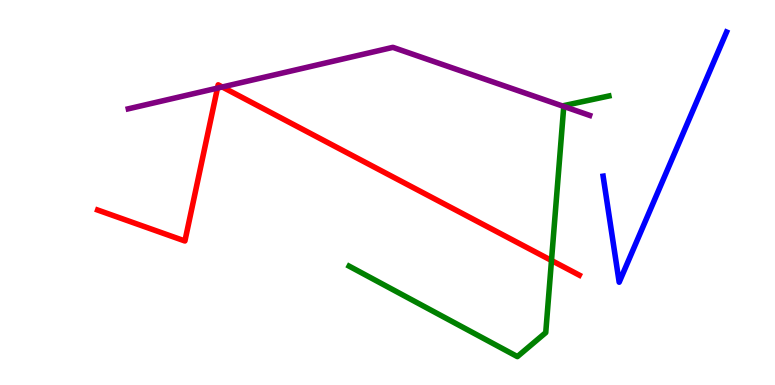[{'lines': ['blue', 'red'], 'intersections': []}, {'lines': ['green', 'red'], 'intersections': [{'x': 7.12, 'y': 3.23}]}, {'lines': ['purple', 'red'], 'intersections': [{'x': 2.81, 'y': 7.71}, {'x': 2.87, 'y': 7.74}]}, {'lines': ['blue', 'green'], 'intersections': []}, {'lines': ['blue', 'purple'], 'intersections': []}, {'lines': ['green', 'purple'], 'intersections': [{'x': 7.27, 'y': 7.24}]}]